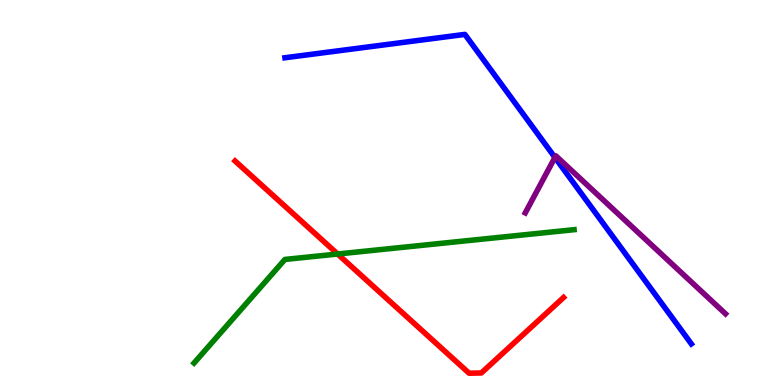[{'lines': ['blue', 'red'], 'intersections': []}, {'lines': ['green', 'red'], 'intersections': [{'x': 4.36, 'y': 3.4}]}, {'lines': ['purple', 'red'], 'intersections': []}, {'lines': ['blue', 'green'], 'intersections': []}, {'lines': ['blue', 'purple'], 'intersections': [{'x': 7.16, 'y': 5.91}]}, {'lines': ['green', 'purple'], 'intersections': []}]